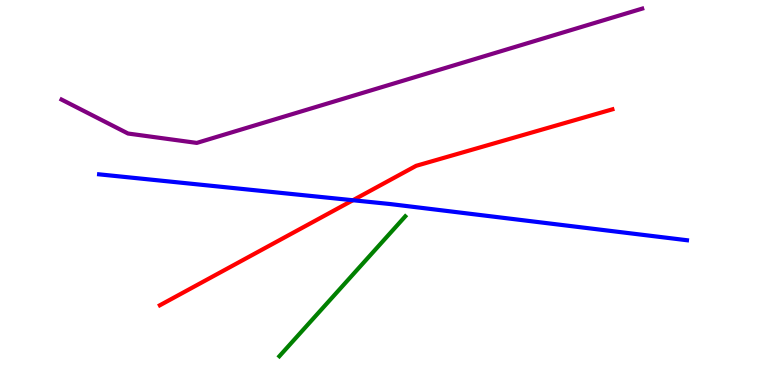[{'lines': ['blue', 'red'], 'intersections': [{'x': 4.55, 'y': 4.8}]}, {'lines': ['green', 'red'], 'intersections': []}, {'lines': ['purple', 'red'], 'intersections': []}, {'lines': ['blue', 'green'], 'intersections': []}, {'lines': ['blue', 'purple'], 'intersections': []}, {'lines': ['green', 'purple'], 'intersections': []}]